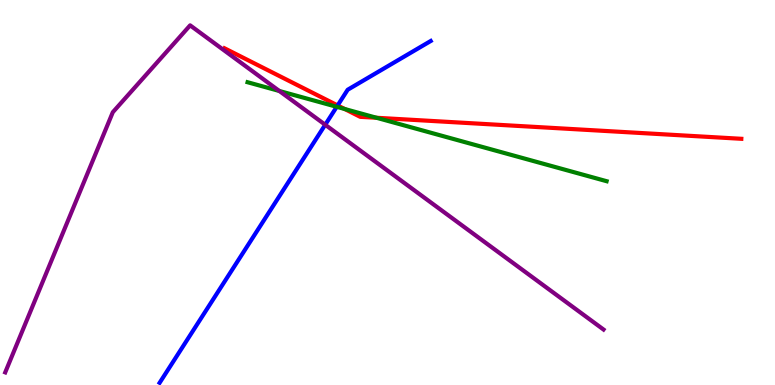[{'lines': ['blue', 'red'], 'intersections': [{'x': 4.36, 'y': 7.26}]}, {'lines': ['green', 'red'], 'intersections': [{'x': 4.45, 'y': 7.17}, {'x': 4.86, 'y': 6.94}]}, {'lines': ['purple', 'red'], 'intersections': []}, {'lines': ['blue', 'green'], 'intersections': [{'x': 4.35, 'y': 7.23}]}, {'lines': ['blue', 'purple'], 'intersections': [{'x': 4.2, 'y': 6.76}]}, {'lines': ['green', 'purple'], 'intersections': [{'x': 3.6, 'y': 7.64}]}]